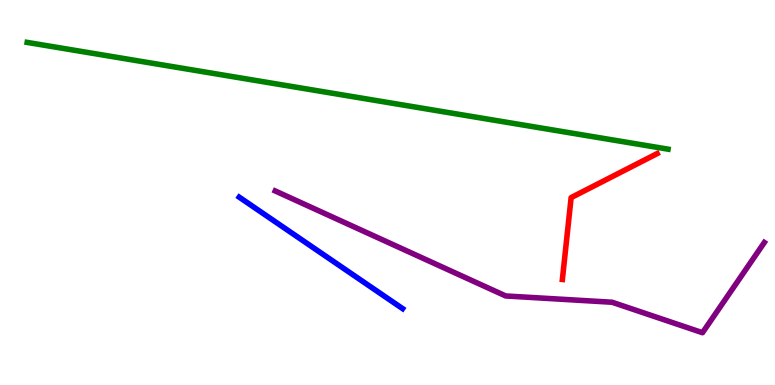[{'lines': ['blue', 'red'], 'intersections': []}, {'lines': ['green', 'red'], 'intersections': []}, {'lines': ['purple', 'red'], 'intersections': []}, {'lines': ['blue', 'green'], 'intersections': []}, {'lines': ['blue', 'purple'], 'intersections': []}, {'lines': ['green', 'purple'], 'intersections': []}]